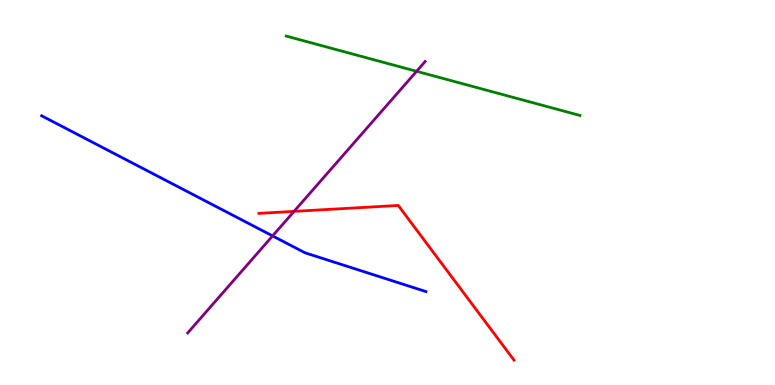[{'lines': ['blue', 'red'], 'intersections': []}, {'lines': ['green', 'red'], 'intersections': []}, {'lines': ['purple', 'red'], 'intersections': [{'x': 3.79, 'y': 4.51}]}, {'lines': ['blue', 'green'], 'intersections': []}, {'lines': ['blue', 'purple'], 'intersections': [{'x': 3.52, 'y': 3.87}]}, {'lines': ['green', 'purple'], 'intersections': [{'x': 5.38, 'y': 8.15}]}]